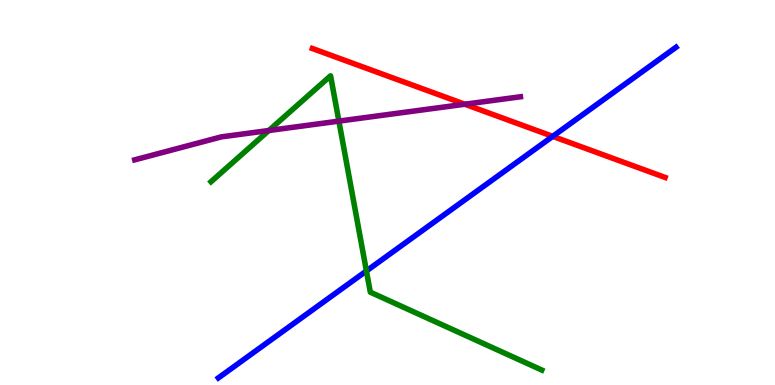[{'lines': ['blue', 'red'], 'intersections': [{'x': 7.13, 'y': 6.46}]}, {'lines': ['green', 'red'], 'intersections': []}, {'lines': ['purple', 'red'], 'intersections': [{'x': 6.0, 'y': 7.29}]}, {'lines': ['blue', 'green'], 'intersections': [{'x': 4.73, 'y': 2.96}]}, {'lines': ['blue', 'purple'], 'intersections': []}, {'lines': ['green', 'purple'], 'intersections': [{'x': 3.47, 'y': 6.61}, {'x': 4.37, 'y': 6.85}]}]